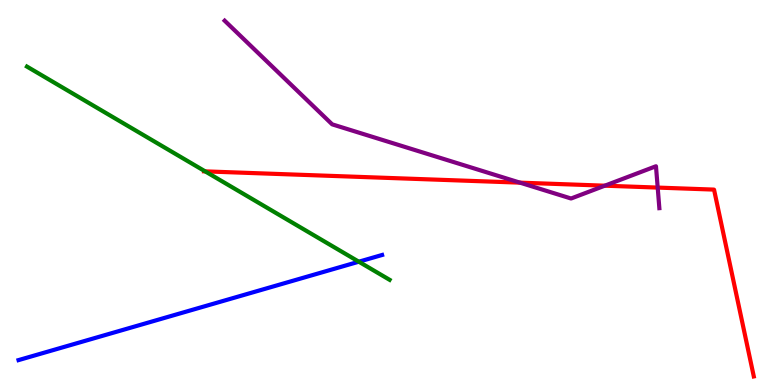[{'lines': ['blue', 'red'], 'intersections': []}, {'lines': ['green', 'red'], 'intersections': [{'x': 2.65, 'y': 5.55}]}, {'lines': ['purple', 'red'], 'intersections': [{'x': 6.71, 'y': 5.26}, {'x': 7.8, 'y': 5.18}, {'x': 8.49, 'y': 5.13}]}, {'lines': ['blue', 'green'], 'intersections': [{'x': 4.63, 'y': 3.2}]}, {'lines': ['blue', 'purple'], 'intersections': []}, {'lines': ['green', 'purple'], 'intersections': []}]